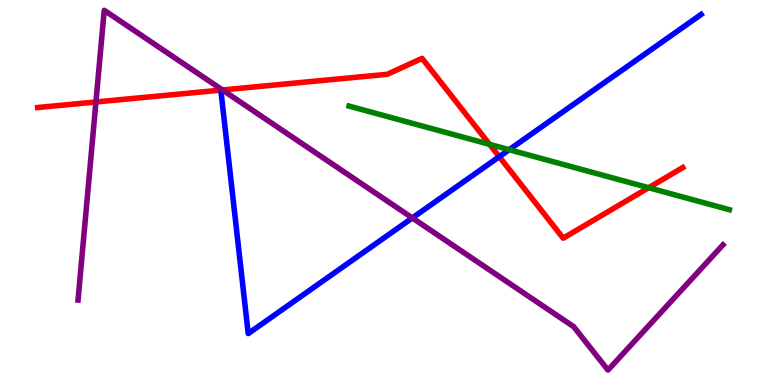[{'lines': ['blue', 'red'], 'intersections': [{'x': 6.44, 'y': 5.93}]}, {'lines': ['green', 'red'], 'intersections': [{'x': 6.32, 'y': 6.25}, {'x': 8.37, 'y': 5.12}]}, {'lines': ['purple', 'red'], 'intersections': [{'x': 1.24, 'y': 7.35}, {'x': 2.87, 'y': 7.66}]}, {'lines': ['blue', 'green'], 'intersections': [{'x': 6.57, 'y': 6.11}]}, {'lines': ['blue', 'purple'], 'intersections': [{'x': 5.32, 'y': 4.34}]}, {'lines': ['green', 'purple'], 'intersections': []}]